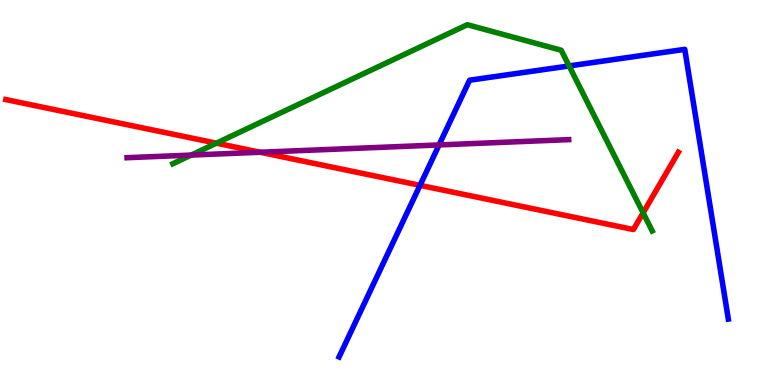[{'lines': ['blue', 'red'], 'intersections': [{'x': 5.42, 'y': 5.19}]}, {'lines': ['green', 'red'], 'intersections': [{'x': 2.79, 'y': 6.28}, {'x': 8.3, 'y': 4.47}]}, {'lines': ['purple', 'red'], 'intersections': [{'x': 3.36, 'y': 6.05}]}, {'lines': ['blue', 'green'], 'intersections': [{'x': 7.34, 'y': 8.29}]}, {'lines': ['blue', 'purple'], 'intersections': [{'x': 5.67, 'y': 6.24}]}, {'lines': ['green', 'purple'], 'intersections': [{'x': 2.47, 'y': 5.97}]}]